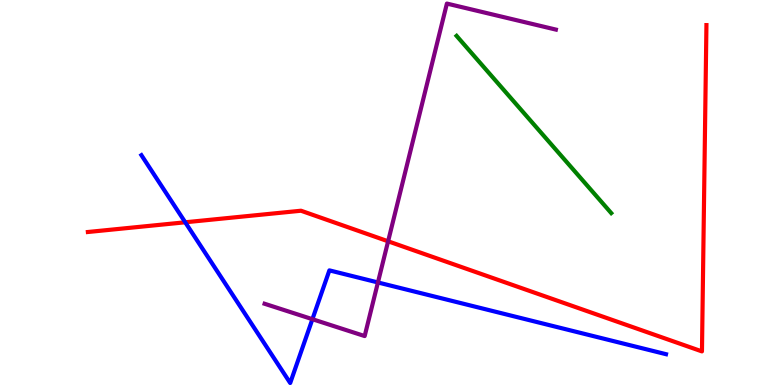[{'lines': ['blue', 'red'], 'intersections': [{'x': 2.39, 'y': 4.23}]}, {'lines': ['green', 'red'], 'intersections': []}, {'lines': ['purple', 'red'], 'intersections': [{'x': 5.01, 'y': 3.73}]}, {'lines': ['blue', 'green'], 'intersections': []}, {'lines': ['blue', 'purple'], 'intersections': [{'x': 4.03, 'y': 1.71}, {'x': 4.88, 'y': 2.66}]}, {'lines': ['green', 'purple'], 'intersections': []}]